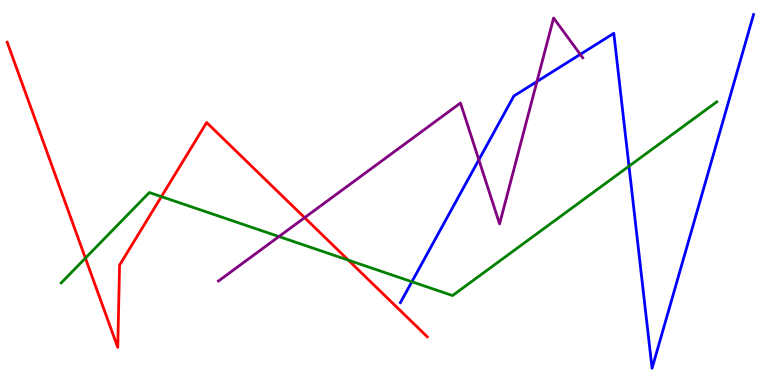[{'lines': ['blue', 'red'], 'intersections': []}, {'lines': ['green', 'red'], 'intersections': [{'x': 1.1, 'y': 3.3}, {'x': 2.08, 'y': 4.89}, {'x': 4.49, 'y': 3.24}]}, {'lines': ['purple', 'red'], 'intersections': [{'x': 3.93, 'y': 4.35}]}, {'lines': ['blue', 'green'], 'intersections': [{'x': 5.31, 'y': 2.68}, {'x': 8.12, 'y': 5.68}]}, {'lines': ['blue', 'purple'], 'intersections': [{'x': 6.18, 'y': 5.85}, {'x': 6.93, 'y': 7.88}, {'x': 7.49, 'y': 8.59}]}, {'lines': ['green', 'purple'], 'intersections': [{'x': 3.6, 'y': 3.86}]}]